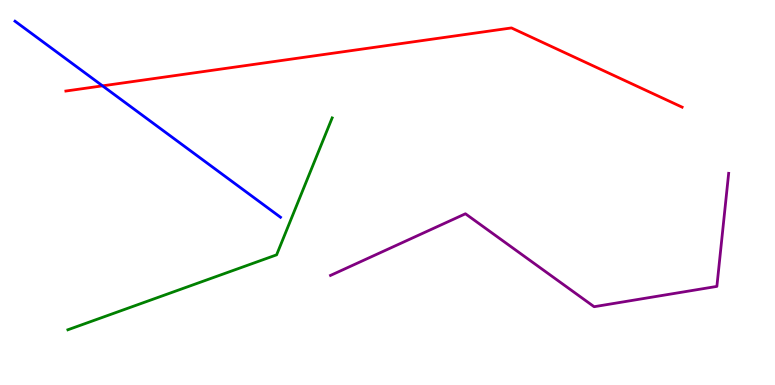[{'lines': ['blue', 'red'], 'intersections': [{'x': 1.32, 'y': 7.77}]}, {'lines': ['green', 'red'], 'intersections': []}, {'lines': ['purple', 'red'], 'intersections': []}, {'lines': ['blue', 'green'], 'intersections': []}, {'lines': ['blue', 'purple'], 'intersections': []}, {'lines': ['green', 'purple'], 'intersections': []}]